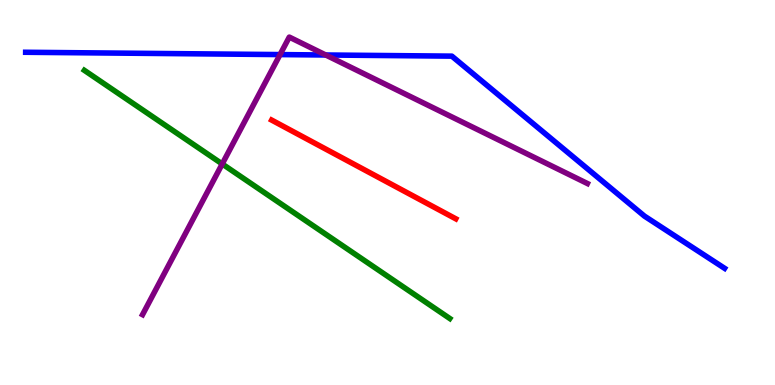[{'lines': ['blue', 'red'], 'intersections': []}, {'lines': ['green', 'red'], 'intersections': []}, {'lines': ['purple', 'red'], 'intersections': []}, {'lines': ['blue', 'green'], 'intersections': []}, {'lines': ['blue', 'purple'], 'intersections': [{'x': 3.61, 'y': 8.58}, {'x': 4.2, 'y': 8.57}]}, {'lines': ['green', 'purple'], 'intersections': [{'x': 2.87, 'y': 5.74}]}]